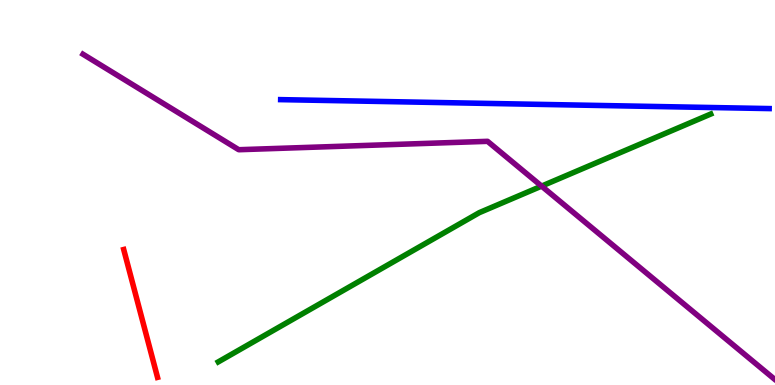[{'lines': ['blue', 'red'], 'intersections': []}, {'lines': ['green', 'red'], 'intersections': []}, {'lines': ['purple', 'red'], 'intersections': []}, {'lines': ['blue', 'green'], 'intersections': []}, {'lines': ['blue', 'purple'], 'intersections': []}, {'lines': ['green', 'purple'], 'intersections': [{'x': 6.99, 'y': 5.17}]}]